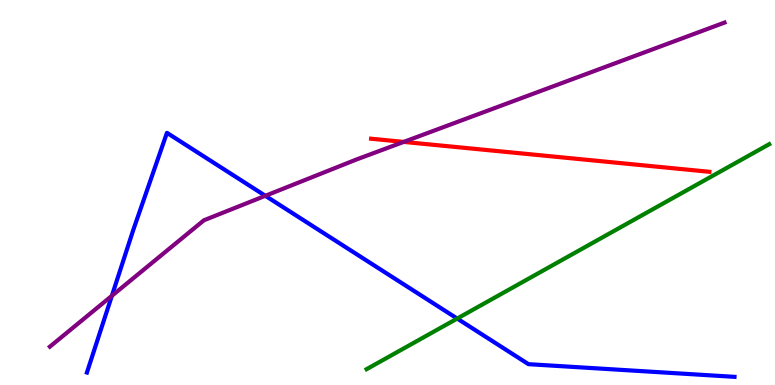[{'lines': ['blue', 'red'], 'intersections': []}, {'lines': ['green', 'red'], 'intersections': []}, {'lines': ['purple', 'red'], 'intersections': [{'x': 5.21, 'y': 6.31}]}, {'lines': ['blue', 'green'], 'intersections': [{'x': 5.9, 'y': 1.73}]}, {'lines': ['blue', 'purple'], 'intersections': [{'x': 1.44, 'y': 2.32}, {'x': 3.42, 'y': 4.91}]}, {'lines': ['green', 'purple'], 'intersections': []}]